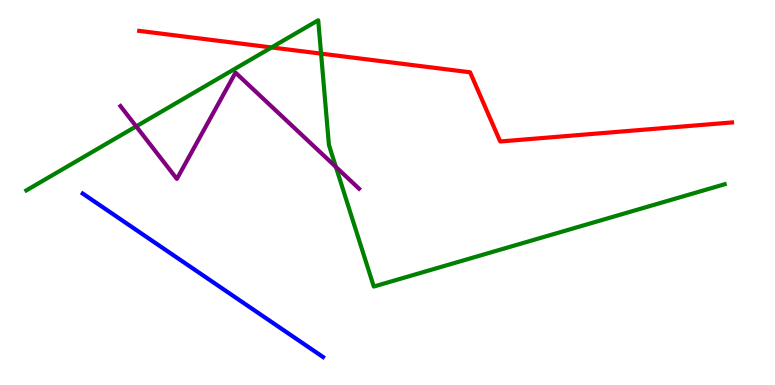[{'lines': ['blue', 'red'], 'intersections': []}, {'lines': ['green', 'red'], 'intersections': [{'x': 3.5, 'y': 8.77}, {'x': 4.14, 'y': 8.61}]}, {'lines': ['purple', 'red'], 'intersections': []}, {'lines': ['blue', 'green'], 'intersections': []}, {'lines': ['blue', 'purple'], 'intersections': []}, {'lines': ['green', 'purple'], 'intersections': [{'x': 1.76, 'y': 6.72}, {'x': 4.33, 'y': 5.66}]}]